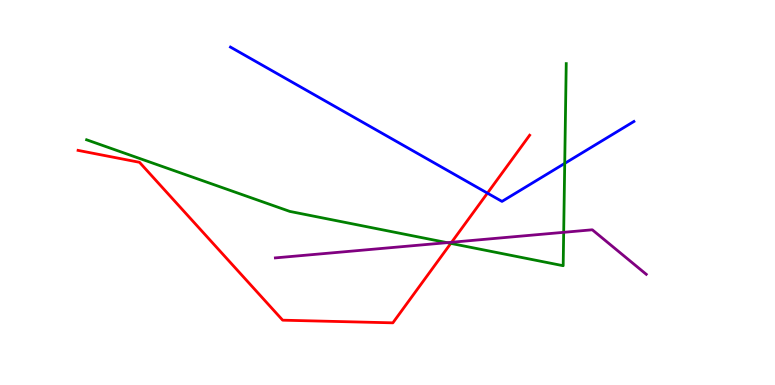[{'lines': ['blue', 'red'], 'intersections': [{'x': 6.29, 'y': 4.98}]}, {'lines': ['green', 'red'], 'intersections': [{'x': 5.82, 'y': 3.68}]}, {'lines': ['purple', 'red'], 'intersections': [{'x': 5.83, 'y': 3.71}]}, {'lines': ['blue', 'green'], 'intersections': [{'x': 7.29, 'y': 5.76}]}, {'lines': ['blue', 'purple'], 'intersections': []}, {'lines': ['green', 'purple'], 'intersections': [{'x': 5.77, 'y': 3.7}, {'x': 7.27, 'y': 3.97}]}]